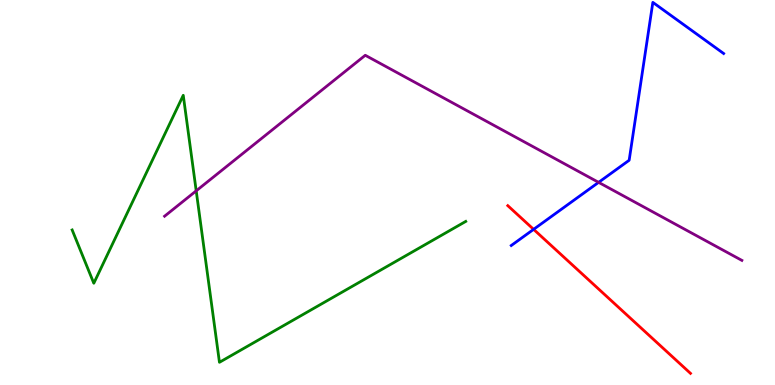[{'lines': ['blue', 'red'], 'intersections': [{'x': 6.89, 'y': 4.04}]}, {'lines': ['green', 'red'], 'intersections': []}, {'lines': ['purple', 'red'], 'intersections': []}, {'lines': ['blue', 'green'], 'intersections': []}, {'lines': ['blue', 'purple'], 'intersections': [{'x': 7.72, 'y': 5.26}]}, {'lines': ['green', 'purple'], 'intersections': [{'x': 2.53, 'y': 5.04}]}]